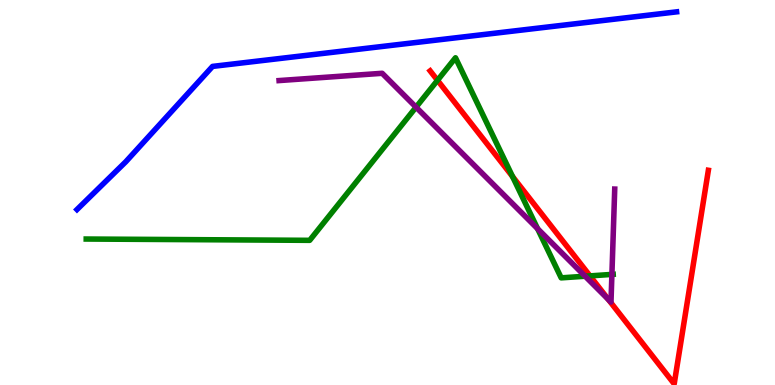[{'lines': ['blue', 'red'], 'intersections': []}, {'lines': ['green', 'red'], 'intersections': [{'x': 5.65, 'y': 7.91}, {'x': 6.61, 'y': 5.41}, {'x': 7.61, 'y': 2.83}]}, {'lines': ['purple', 'red'], 'intersections': [{'x': 7.85, 'y': 2.22}]}, {'lines': ['blue', 'green'], 'intersections': []}, {'lines': ['blue', 'purple'], 'intersections': []}, {'lines': ['green', 'purple'], 'intersections': [{'x': 5.37, 'y': 7.22}, {'x': 6.94, 'y': 4.06}, {'x': 7.55, 'y': 2.83}, {'x': 7.9, 'y': 2.87}]}]